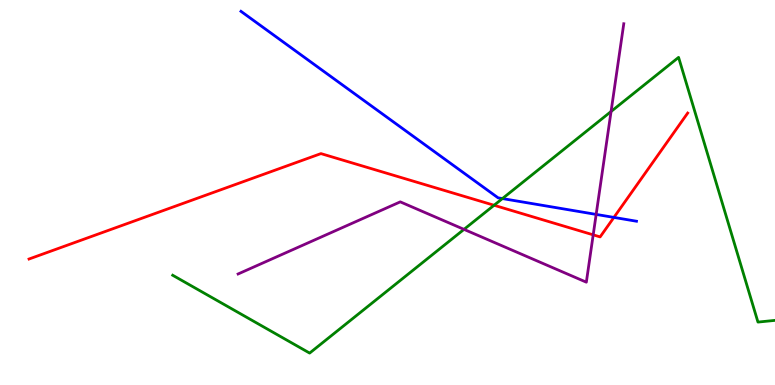[{'lines': ['blue', 'red'], 'intersections': [{'x': 7.92, 'y': 4.35}]}, {'lines': ['green', 'red'], 'intersections': [{'x': 6.38, 'y': 4.67}]}, {'lines': ['purple', 'red'], 'intersections': [{'x': 7.65, 'y': 3.9}]}, {'lines': ['blue', 'green'], 'intersections': [{'x': 6.48, 'y': 4.84}]}, {'lines': ['blue', 'purple'], 'intersections': [{'x': 7.69, 'y': 4.43}]}, {'lines': ['green', 'purple'], 'intersections': [{'x': 5.99, 'y': 4.04}, {'x': 7.88, 'y': 7.1}]}]